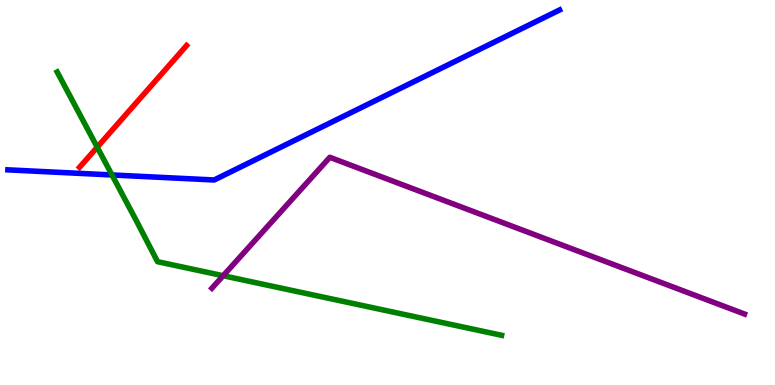[{'lines': ['blue', 'red'], 'intersections': []}, {'lines': ['green', 'red'], 'intersections': [{'x': 1.25, 'y': 6.18}]}, {'lines': ['purple', 'red'], 'intersections': []}, {'lines': ['blue', 'green'], 'intersections': [{'x': 1.45, 'y': 5.46}]}, {'lines': ['blue', 'purple'], 'intersections': []}, {'lines': ['green', 'purple'], 'intersections': [{'x': 2.88, 'y': 2.84}]}]